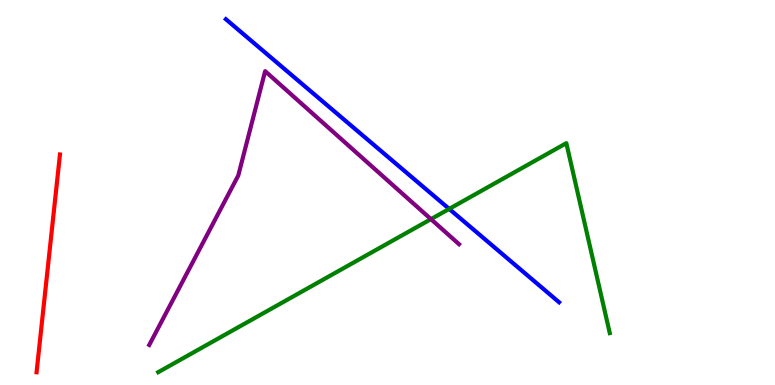[{'lines': ['blue', 'red'], 'intersections': []}, {'lines': ['green', 'red'], 'intersections': []}, {'lines': ['purple', 'red'], 'intersections': []}, {'lines': ['blue', 'green'], 'intersections': [{'x': 5.8, 'y': 4.57}]}, {'lines': ['blue', 'purple'], 'intersections': []}, {'lines': ['green', 'purple'], 'intersections': [{'x': 5.56, 'y': 4.31}]}]